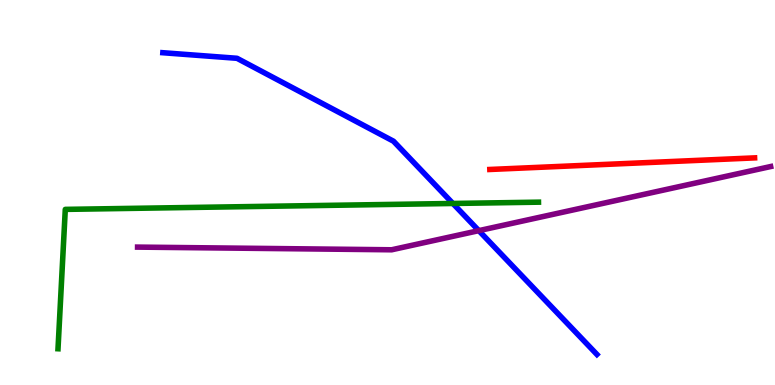[{'lines': ['blue', 'red'], 'intersections': []}, {'lines': ['green', 'red'], 'intersections': []}, {'lines': ['purple', 'red'], 'intersections': []}, {'lines': ['blue', 'green'], 'intersections': [{'x': 5.84, 'y': 4.72}]}, {'lines': ['blue', 'purple'], 'intersections': [{'x': 6.18, 'y': 4.01}]}, {'lines': ['green', 'purple'], 'intersections': []}]